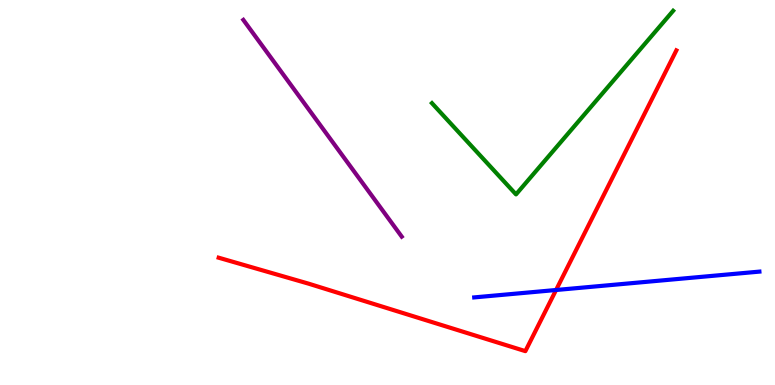[{'lines': ['blue', 'red'], 'intersections': [{'x': 7.18, 'y': 2.47}]}, {'lines': ['green', 'red'], 'intersections': []}, {'lines': ['purple', 'red'], 'intersections': []}, {'lines': ['blue', 'green'], 'intersections': []}, {'lines': ['blue', 'purple'], 'intersections': []}, {'lines': ['green', 'purple'], 'intersections': []}]